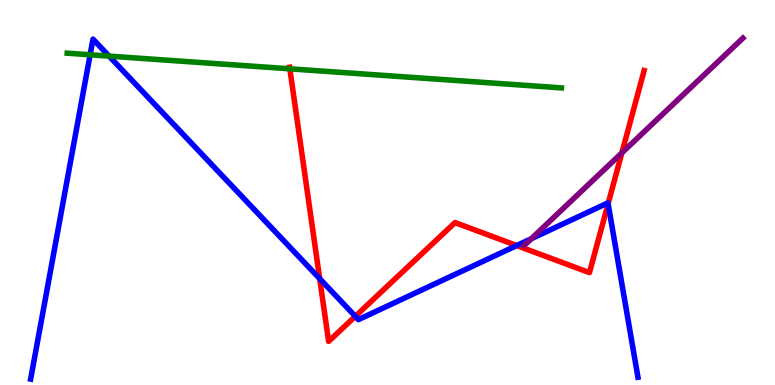[{'lines': ['blue', 'red'], 'intersections': [{'x': 4.13, 'y': 2.76}, {'x': 4.58, 'y': 1.78}, {'x': 6.67, 'y': 3.62}, {'x': 7.85, 'y': 4.71}]}, {'lines': ['green', 'red'], 'intersections': [{'x': 3.74, 'y': 8.21}]}, {'lines': ['purple', 'red'], 'intersections': [{'x': 8.02, 'y': 6.03}]}, {'lines': ['blue', 'green'], 'intersections': [{'x': 1.16, 'y': 8.58}, {'x': 1.41, 'y': 8.54}]}, {'lines': ['blue', 'purple'], 'intersections': [{'x': 6.86, 'y': 3.8}]}, {'lines': ['green', 'purple'], 'intersections': []}]